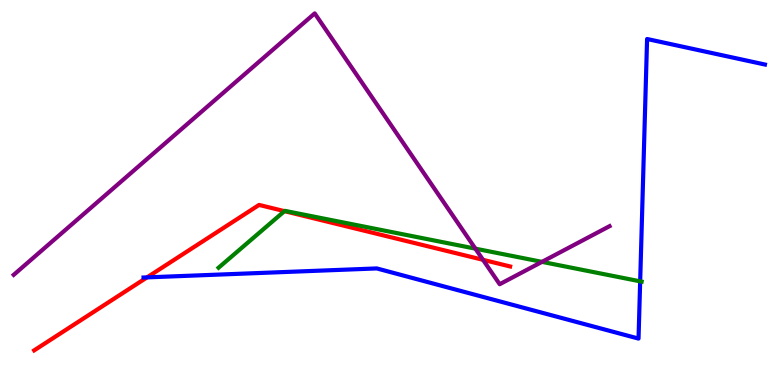[{'lines': ['blue', 'red'], 'intersections': [{'x': 1.9, 'y': 2.8}]}, {'lines': ['green', 'red'], 'intersections': [{'x': 3.67, 'y': 4.52}]}, {'lines': ['purple', 'red'], 'intersections': [{'x': 6.23, 'y': 3.25}]}, {'lines': ['blue', 'green'], 'intersections': [{'x': 8.26, 'y': 2.69}]}, {'lines': ['blue', 'purple'], 'intersections': []}, {'lines': ['green', 'purple'], 'intersections': [{'x': 6.13, 'y': 3.54}, {'x': 6.99, 'y': 3.2}]}]